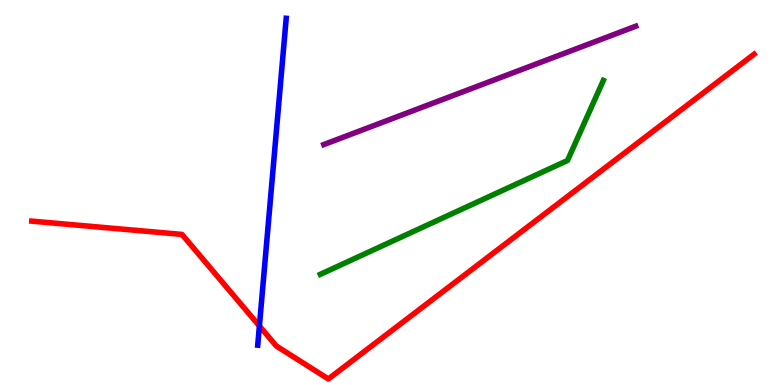[{'lines': ['blue', 'red'], 'intersections': [{'x': 3.35, 'y': 1.53}]}, {'lines': ['green', 'red'], 'intersections': []}, {'lines': ['purple', 'red'], 'intersections': []}, {'lines': ['blue', 'green'], 'intersections': []}, {'lines': ['blue', 'purple'], 'intersections': []}, {'lines': ['green', 'purple'], 'intersections': []}]